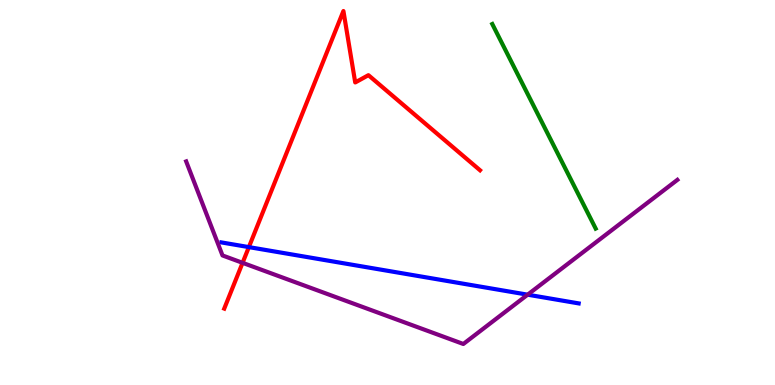[{'lines': ['blue', 'red'], 'intersections': [{'x': 3.21, 'y': 3.58}]}, {'lines': ['green', 'red'], 'intersections': []}, {'lines': ['purple', 'red'], 'intersections': [{'x': 3.13, 'y': 3.17}]}, {'lines': ['blue', 'green'], 'intersections': []}, {'lines': ['blue', 'purple'], 'intersections': [{'x': 6.81, 'y': 2.35}]}, {'lines': ['green', 'purple'], 'intersections': []}]